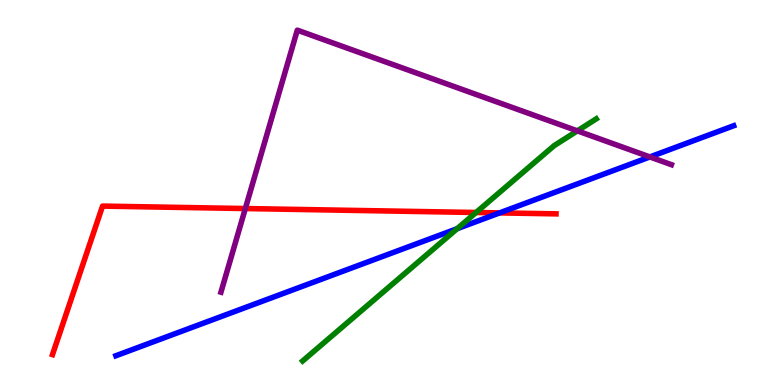[{'lines': ['blue', 'red'], 'intersections': [{'x': 6.45, 'y': 4.47}]}, {'lines': ['green', 'red'], 'intersections': [{'x': 6.14, 'y': 4.48}]}, {'lines': ['purple', 'red'], 'intersections': [{'x': 3.17, 'y': 4.58}]}, {'lines': ['blue', 'green'], 'intersections': [{'x': 5.9, 'y': 4.06}]}, {'lines': ['blue', 'purple'], 'intersections': [{'x': 8.39, 'y': 5.92}]}, {'lines': ['green', 'purple'], 'intersections': [{'x': 7.45, 'y': 6.6}]}]